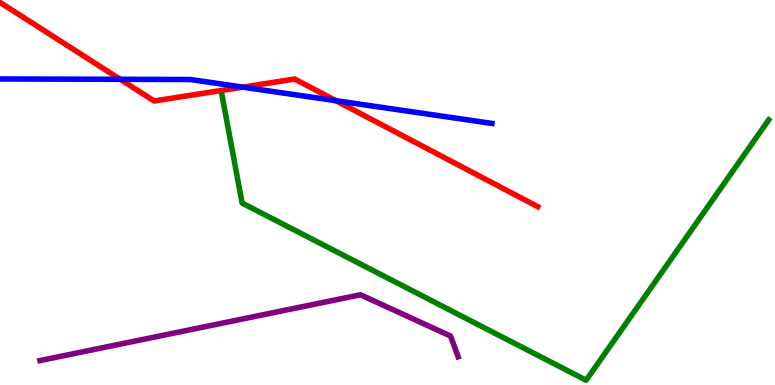[{'lines': ['blue', 'red'], 'intersections': [{'x': 1.55, 'y': 7.94}, {'x': 3.13, 'y': 7.74}, {'x': 4.33, 'y': 7.38}]}, {'lines': ['green', 'red'], 'intersections': []}, {'lines': ['purple', 'red'], 'intersections': []}, {'lines': ['blue', 'green'], 'intersections': []}, {'lines': ['blue', 'purple'], 'intersections': []}, {'lines': ['green', 'purple'], 'intersections': []}]